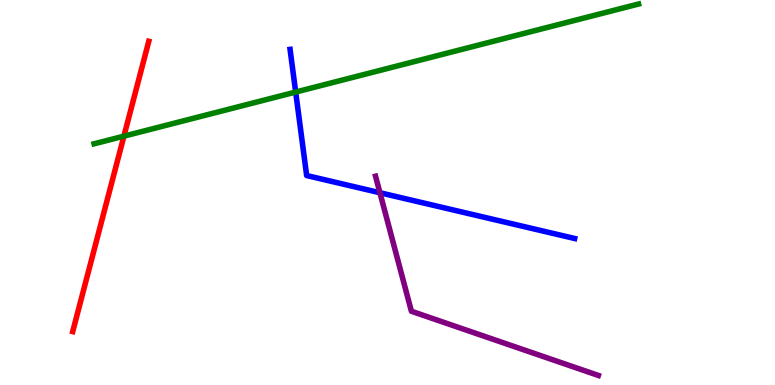[{'lines': ['blue', 'red'], 'intersections': []}, {'lines': ['green', 'red'], 'intersections': [{'x': 1.6, 'y': 6.46}]}, {'lines': ['purple', 'red'], 'intersections': []}, {'lines': ['blue', 'green'], 'intersections': [{'x': 3.82, 'y': 7.61}]}, {'lines': ['blue', 'purple'], 'intersections': [{'x': 4.9, 'y': 4.99}]}, {'lines': ['green', 'purple'], 'intersections': []}]